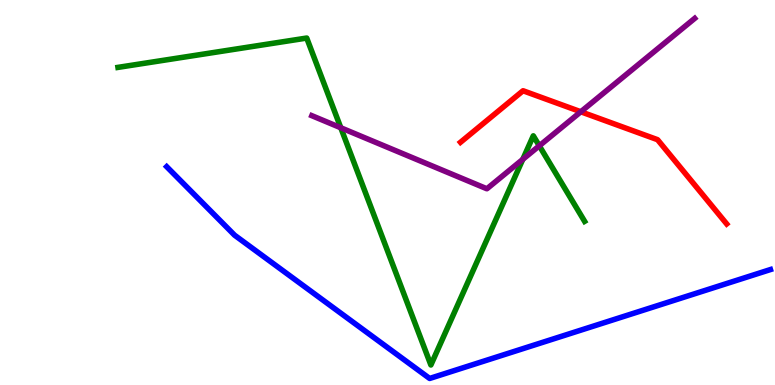[{'lines': ['blue', 'red'], 'intersections': []}, {'lines': ['green', 'red'], 'intersections': []}, {'lines': ['purple', 'red'], 'intersections': [{'x': 7.49, 'y': 7.1}]}, {'lines': ['blue', 'green'], 'intersections': []}, {'lines': ['blue', 'purple'], 'intersections': []}, {'lines': ['green', 'purple'], 'intersections': [{'x': 4.4, 'y': 6.68}, {'x': 6.75, 'y': 5.86}, {'x': 6.96, 'y': 6.21}]}]